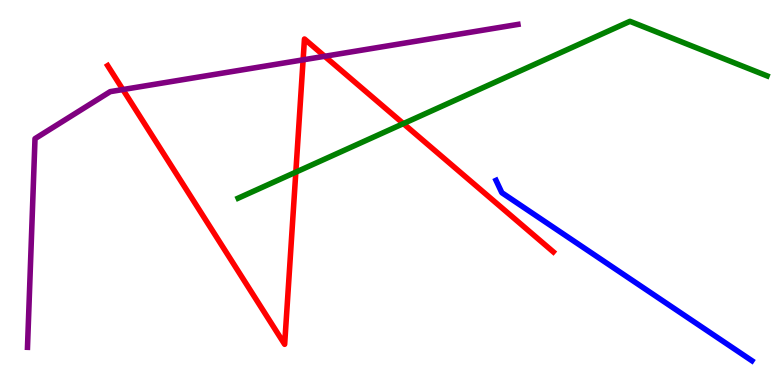[{'lines': ['blue', 'red'], 'intersections': []}, {'lines': ['green', 'red'], 'intersections': [{'x': 3.82, 'y': 5.53}, {'x': 5.2, 'y': 6.79}]}, {'lines': ['purple', 'red'], 'intersections': [{'x': 1.59, 'y': 7.67}, {'x': 3.91, 'y': 8.45}, {'x': 4.19, 'y': 8.54}]}, {'lines': ['blue', 'green'], 'intersections': []}, {'lines': ['blue', 'purple'], 'intersections': []}, {'lines': ['green', 'purple'], 'intersections': []}]